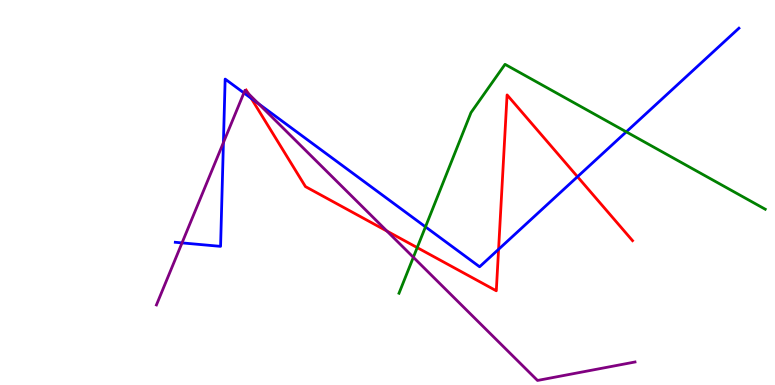[{'lines': ['blue', 'red'], 'intersections': [{'x': 3.24, 'y': 7.45}, {'x': 6.43, 'y': 3.52}, {'x': 7.45, 'y': 5.41}]}, {'lines': ['green', 'red'], 'intersections': [{'x': 5.38, 'y': 3.57}]}, {'lines': ['purple', 'red'], 'intersections': [{'x': 3.2, 'y': 7.57}, {'x': 4.99, 'y': 4.0}]}, {'lines': ['blue', 'green'], 'intersections': [{'x': 5.49, 'y': 4.11}, {'x': 8.08, 'y': 6.58}]}, {'lines': ['blue', 'purple'], 'intersections': [{'x': 2.35, 'y': 3.69}, {'x': 2.88, 'y': 6.3}, {'x': 3.15, 'y': 7.59}, {'x': 3.34, 'y': 7.31}]}, {'lines': ['green', 'purple'], 'intersections': [{'x': 5.33, 'y': 3.32}]}]